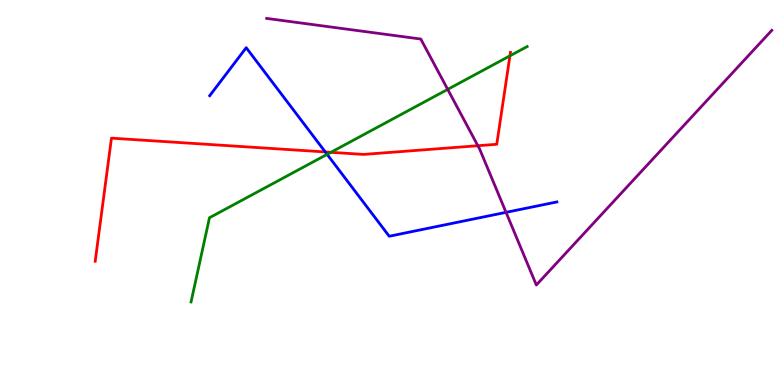[{'lines': ['blue', 'red'], 'intersections': [{'x': 4.2, 'y': 6.05}]}, {'lines': ['green', 'red'], 'intersections': [{'x': 4.27, 'y': 6.04}, {'x': 6.58, 'y': 8.55}]}, {'lines': ['purple', 'red'], 'intersections': [{'x': 6.17, 'y': 6.21}]}, {'lines': ['blue', 'green'], 'intersections': [{'x': 4.22, 'y': 5.99}]}, {'lines': ['blue', 'purple'], 'intersections': [{'x': 6.53, 'y': 4.48}]}, {'lines': ['green', 'purple'], 'intersections': [{'x': 5.78, 'y': 7.68}]}]